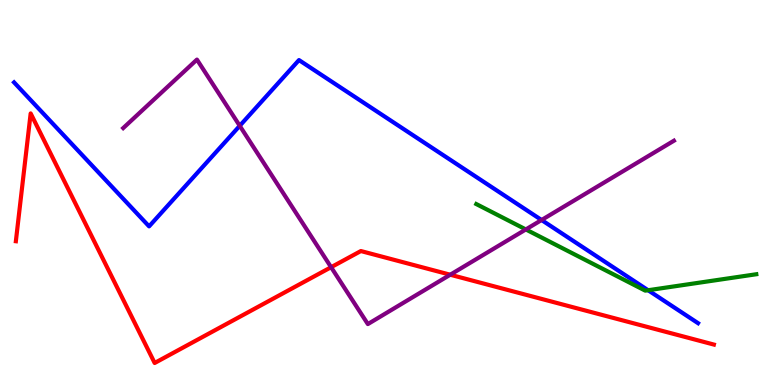[{'lines': ['blue', 'red'], 'intersections': []}, {'lines': ['green', 'red'], 'intersections': []}, {'lines': ['purple', 'red'], 'intersections': [{'x': 4.27, 'y': 3.06}, {'x': 5.81, 'y': 2.86}]}, {'lines': ['blue', 'green'], 'intersections': [{'x': 8.36, 'y': 2.46}]}, {'lines': ['blue', 'purple'], 'intersections': [{'x': 3.09, 'y': 6.73}, {'x': 6.99, 'y': 4.29}]}, {'lines': ['green', 'purple'], 'intersections': [{'x': 6.78, 'y': 4.04}]}]